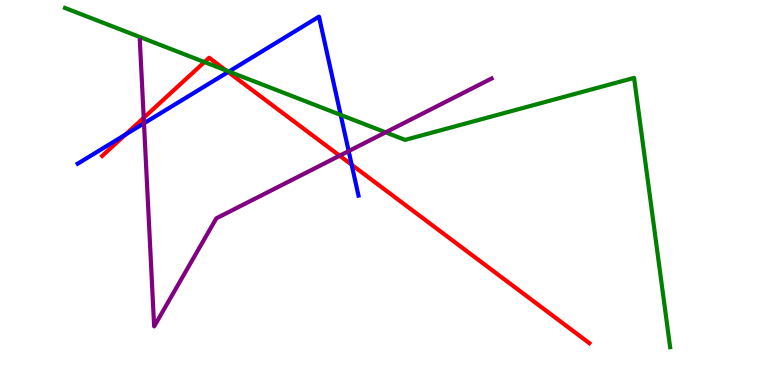[{'lines': ['blue', 'red'], 'intersections': [{'x': 1.62, 'y': 6.5}, {'x': 2.94, 'y': 8.13}, {'x': 4.54, 'y': 5.72}]}, {'lines': ['green', 'red'], 'intersections': [{'x': 2.64, 'y': 8.39}, {'x': 2.92, 'y': 8.17}]}, {'lines': ['purple', 'red'], 'intersections': [{'x': 1.85, 'y': 6.94}, {'x': 4.38, 'y': 5.96}]}, {'lines': ['blue', 'green'], 'intersections': [{'x': 2.95, 'y': 8.14}, {'x': 4.4, 'y': 7.02}]}, {'lines': ['blue', 'purple'], 'intersections': [{'x': 1.86, 'y': 6.8}, {'x': 4.5, 'y': 6.08}]}, {'lines': ['green', 'purple'], 'intersections': [{'x': 4.98, 'y': 6.56}]}]